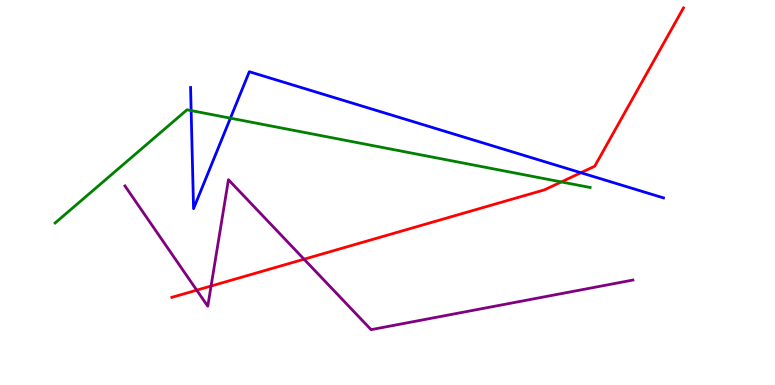[{'lines': ['blue', 'red'], 'intersections': [{'x': 7.5, 'y': 5.51}]}, {'lines': ['green', 'red'], 'intersections': [{'x': 7.24, 'y': 5.27}]}, {'lines': ['purple', 'red'], 'intersections': [{'x': 2.54, 'y': 2.46}, {'x': 2.72, 'y': 2.57}, {'x': 3.92, 'y': 3.27}]}, {'lines': ['blue', 'green'], 'intersections': [{'x': 2.47, 'y': 7.13}, {'x': 2.97, 'y': 6.93}]}, {'lines': ['blue', 'purple'], 'intersections': []}, {'lines': ['green', 'purple'], 'intersections': []}]